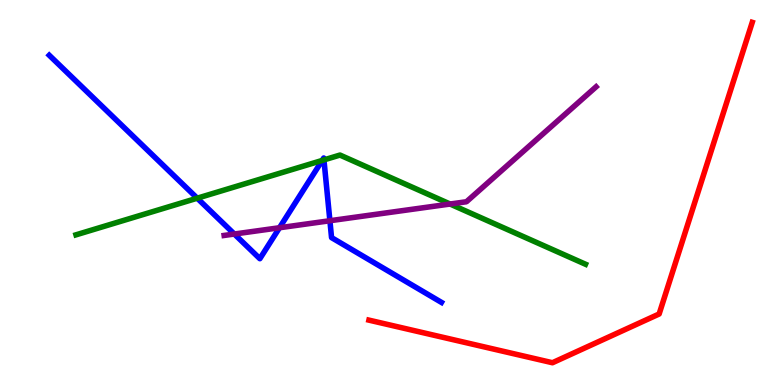[{'lines': ['blue', 'red'], 'intersections': []}, {'lines': ['green', 'red'], 'intersections': []}, {'lines': ['purple', 'red'], 'intersections': []}, {'lines': ['blue', 'green'], 'intersections': [{'x': 2.54, 'y': 4.85}, {'x': 4.16, 'y': 5.83}, {'x': 4.18, 'y': 5.85}]}, {'lines': ['blue', 'purple'], 'intersections': [{'x': 3.02, 'y': 3.92}, {'x': 3.61, 'y': 4.08}, {'x': 4.26, 'y': 4.27}]}, {'lines': ['green', 'purple'], 'intersections': [{'x': 5.81, 'y': 4.7}]}]